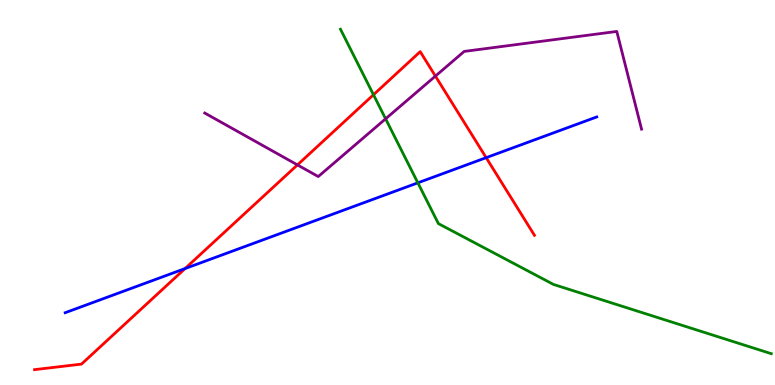[{'lines': ['blue', 'red'], 'intersections': [{'x': 2.39, 'y': 3.02}, {'x': 6.27, 'y': 5.9}]}, {'lines': ['green', 'red'], 'intersections': [{'x': 4.82, 'y': 7.54}]}, {'lines': ['purple', 'red'], 'intersections': [{'x': 3.84, 'y': 5.72}, {'x': 5.62, 'y': 8.02}]}, {'lines': ['blue', 'green'], 'intersections': [{'x': 5.39, 'y': 5.25}]}, {'lines': ['blue', 'purple'], 'intersections': []}, {'lines': ['green', 'purple'], 'intersections': [{'x': 4.98, 'y': 6.91}]}]